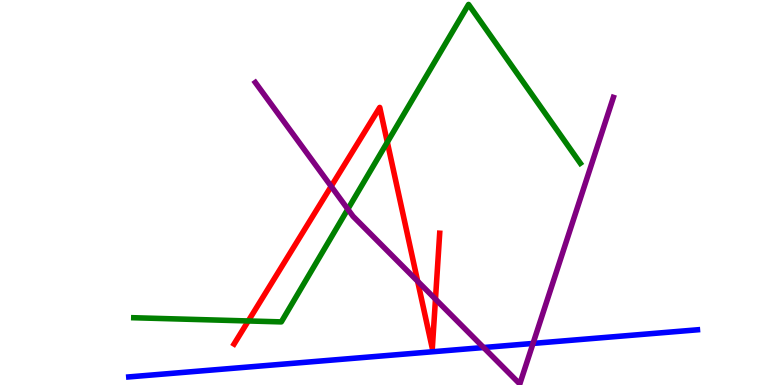[{'lines': ['blue', 'red'], 'intersections': []}, {'lines': ['green', 'red'], 'intersections': [{'x': 3.2, 'y': 1.66}, {'x': 5.0, 'y': 6.31}]}, {'lines': ['purple', 'red'], 'intersections': [{'x': 4.27, 'y': 5.16}, {'x': 5.39, 'y': 2.7}, {'x': 5.62, 'y': 2.23}]}, {'lines': ['blue', 'green'], 'intersections': []}, {'lines': ['blue', 'purple'], 'intersections': [{'x': 6.24, 'y': 0.973}, {'x': 6.88, 'y': 1.08}]}, {'lines': ['green', 'purple'], 'intersections': [{'x': 4.49, 'y': 4.57}]}]